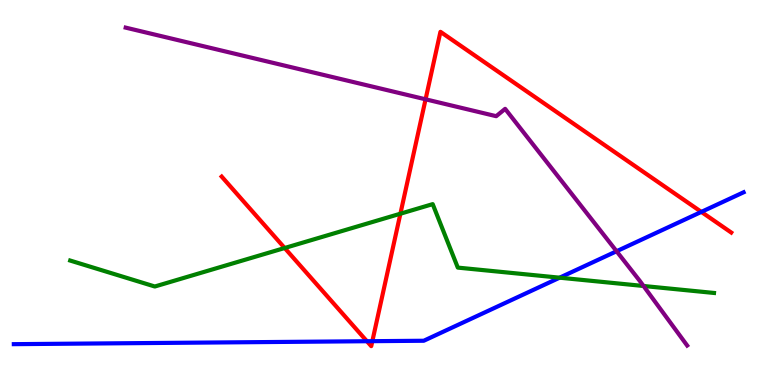[{'lines': ['blue', 'red'], 'intersections': [{'x': 4.73, 'y': 1.14}, {'x': 4.8, 'y': 1.14}, {'x': 9.05, 'y': 4.5}]}, {'lines': ['green', 'red'], 'intersections': [{'x': 3.67, 'y': 3.56}, {'x': 5.17, 'y': 4.45}]}, {'lines': ['purple', 'red'], 'intersections': [{'x': 5.49, 'y': 7.42}]}, {'lines': ['blue', 'green'], 'intersections': [{'x': 7.22, 'y': 2.79}]}, {'lines': ['blue', 'purple'], 'intersections': [{'x': 7.96, 'y': 3.47}]}, {'lines': ['green', 'purple'], 'intersections': [{'x': 8.3, 'y': 2.57}]}]